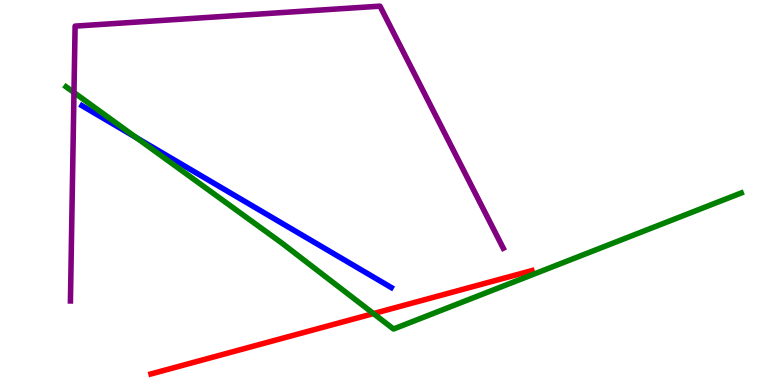[{'lines': ['blue', 'red'], 'intersections': []}, {'lines': ['green', 'red'], 'intersections': [{'x': 4.82, 'y': 1.85}]}, {'lines': ['purple', 'red'], 'intersections': []}, {'lines': ['blue', 'green'], 'intersections': [{'x': 1.76, 'y': 6.43}]}, {'lines': ['blue', 'purple'], 'intersections': []}, {'lines': ['green', 'purple'], 'intersections': [{'x': 0.955, 'y': 7.6}]}]